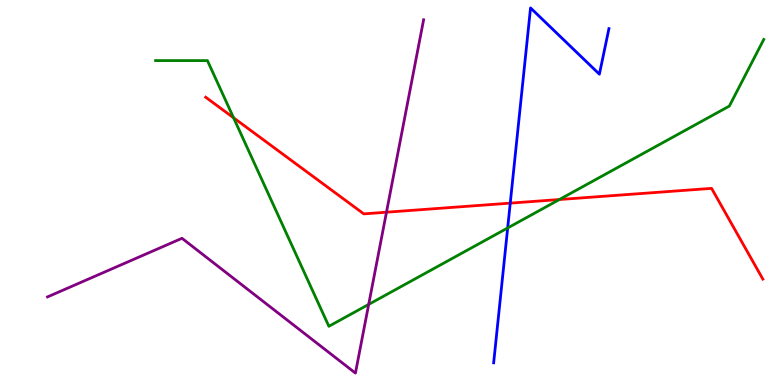[{'lines': ['blue', 'red'], 'intersections': [{'x': 6.58, 'y': 4.72}]}, {'lines': ['green', 'red'], 'intersections': [{'x': 3.01, 'y': 6.94}, {'x': 7.22, 'y': 4.82}]}, {'lines': ['purple', 'red'], 'intersections': [{'x': 4.99, 'y': 4.49}]}, {'lines': ['blue', 'green'], 'intersections': [{'x': 6.55, 'y': 4.08}]}, {'lines': ['blue', 'purple'], 'intersections': []}, {'lines': ['green', 'purple'], 'intersections': [{'x': 4.76, 'y': 2.09}]}]